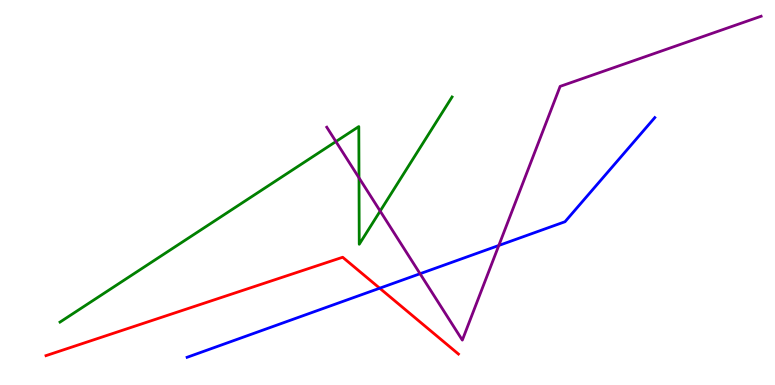[{'lines': ['blue', 'red'], 'intersections': [{'x': 4.9, 'y': 2.51}]}, {'lines': ['green', 'red'], 'intersections': []}, {'lines': ['purple', 'red'], 'intersections': []}, {'lines': ['blue', 'green'], 'intersections': []}, {'lines': ['blue', 'purple'], 'intersections': [{'x': 5.42, 'y': 2.89}, {'x': 6.44, 'y': 3.62}]}, {'lines': ['green', 'purple'], 'intersections': [{'x': 4.33, 'y': 6.32}, {'x': 4.63, 'y': 5.38}, {'x': 4.91, 'y': 4.52}]}]